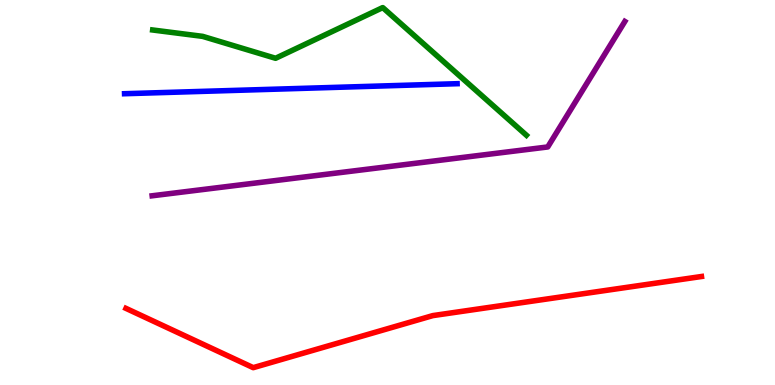[{'lines': ['blue', 'red'], 'intersections': []}, {'lines': ['green', 'red'], 'intersections': []}, {'lines': ['purple', 'red'], 'intersections': []}, {'lines': ['blue', 'green'], 'intersections': []}, {'lines': ['blue', 'purple'], 'intersections': []}, {'lines': ['green', 'purple'], 'intersections': []}]